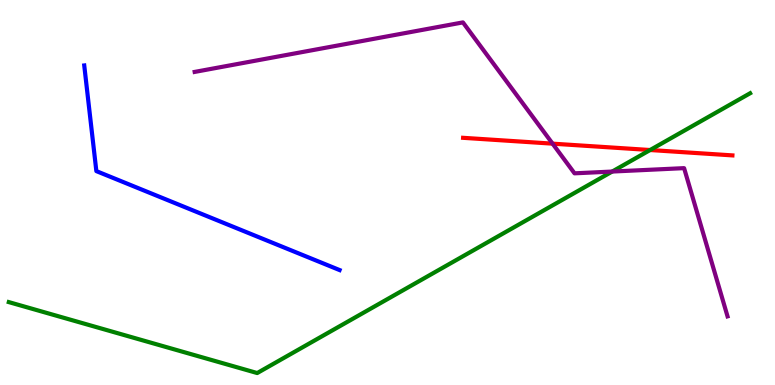[{'lines': ['blue', 'red'], 'intersections': []}, {'lines': ['green', 'red'], 'intersections': [{'x': 8.39, 'y': 6.1}]}, {'lines': ['purple', 'red'], 'intersections': [{'x': 7.13, 'y': 6.27}]}, {'lines': ['blue', 'green'], 'intersections': []}, {'lines': ['blue', 'purple'], 'intersections': []}, {'lines': ['green', 'purple'], 'intersections': [{'x': 7.9, 'y': 5.54}]}]